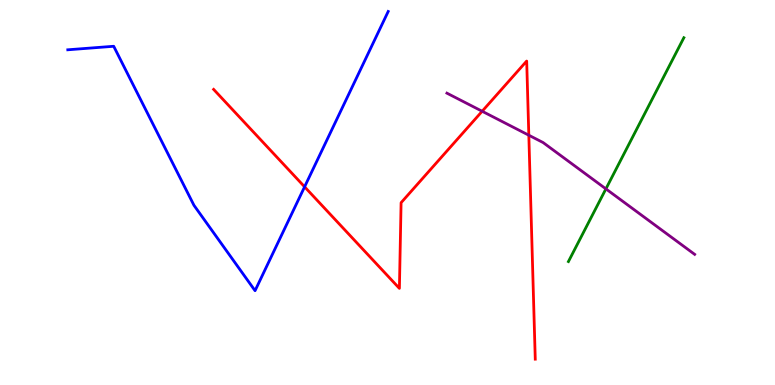[{'lines': ['blue', 'red'], 'intersections': [{'x': 3.93, 'y': 5.15}]}, {'lines': ['green', 'red'], 'intersections': []}, {'lines': ['purple', 'red'], 'intersections': [{'x': 6.22, 'y': 7.11}, {'x': 6.82, 'y': 6.49}]}, {'lines': ['blue', 'green'], 'intersections': []}, {'lines': ['blue', 'purple'], 'intersections': []}, {'lines': ['green', 'purple'], 'intersections': [{'x': 7.82, 'y': 5.09}]}]